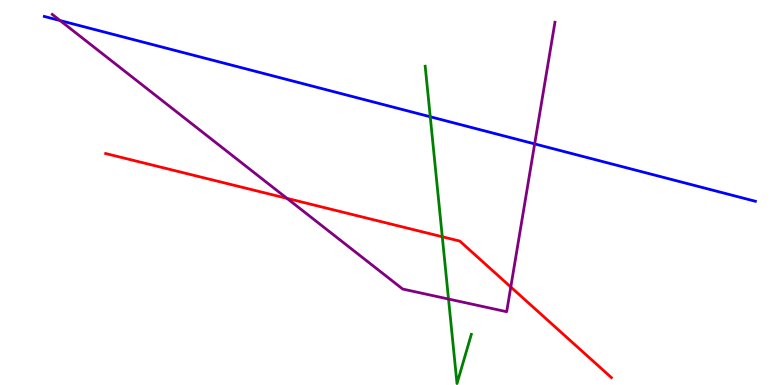[{'lines': ['blue', 'red'], 'intersections': []}, {'lines': ['green', 'red'], 'intersections': [{'x': 5.71, 'y': 3.85}]}, {'lines': ['purple', 'red'], 'intersections': [{'x': 3.7, 'y': 4.85}, {'x': 6.59, 'y': 2.55}]}, {'lines': ['blue', 'green'], 'intersections': [{'x': 5.55, 'y': 6.97}]}, {'lines': ['blue', 'purple'], 'intersections': [{'x': 0.775, 'y': 9.47}, {'x': 6.9, 'y': 6.26}]}, {'lines': ['green', 'purple'], 'intersections': [{'x': 5.79, 'y': 2.23}]}]